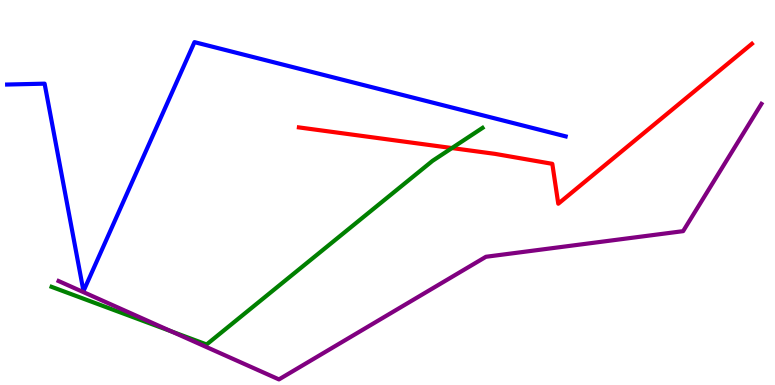[{'lines': ['blue', 'red'], 'intersections': []}, {'lines': ['green', 'red'], 'intersections': [{'x': 5.83, 'y': 6.15}]}, {'lines': ['purple', 'red'], 'intersections': []}, {'lines': ['blue', 'green'], 'intersections': []}, {'lines': ['blue', 'purple'], 'intersections': []}, {'lines': ['green', 'purple'], 'intersections': [{'x': 2.21, 'y': 1.39}]}]